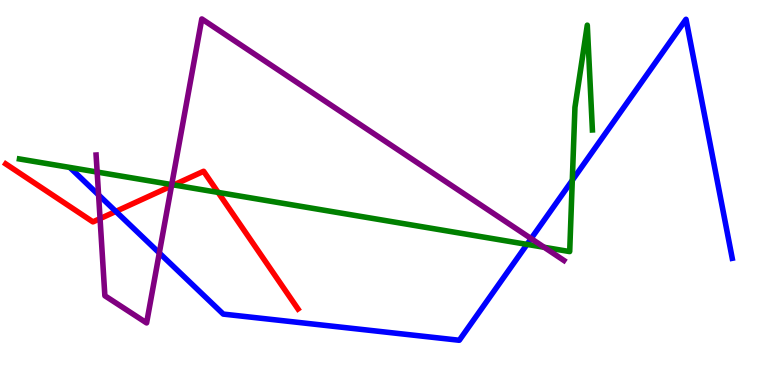[{'lines': ['blue', 'red'], 'intersections': [{'x': 1.49, 'y': 4.51}]}, {'lines': ['green', 'red'], 'intersections': [{'x': 2.24, 'y': 5.2}, {'x': 2.81, 'y': 5.0}]}, {'lines': ['purple', 'red'], 'intersections': [{'x': 1.29, 'y': 4.32}, {'x': 2.21, 'y': 5.17}]}, {'lines': ['blue', 'green'], 'intersections': [{'x': 6.8, 'y': 3.65}, {'x': 7.38, 'y': 5.32}]}, {'lines': ['blue', 'purple'], 'intersections': [{'x': 1.27, 'y': 4.94}, {'x': 2.06, 'y': 3.43}, {'x': 6.85, 'y': 3.8}]}, {'lines': ['green', 'purple'], 'intersections': [{'x': 1.25, 'y': 5.53}, {'x': 2.22, 'y': 5.21}, {'x': 7.02, 'y': 3.58}]}]